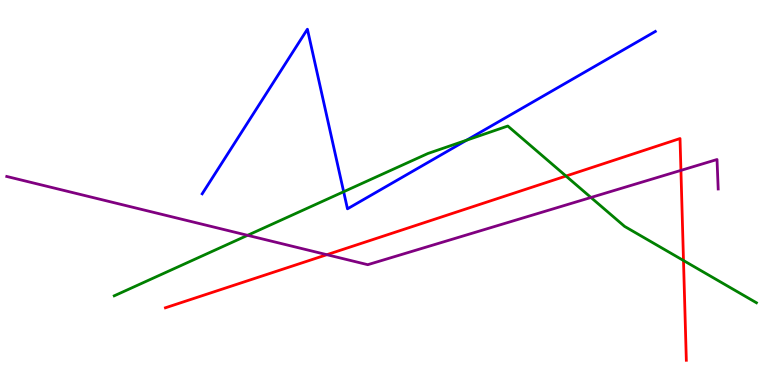[{'lines': ['blue', 'red'], 'intersections': []}, {'lines': ['green', 'red'], 'intersections': [{'x': 7.3, 'y': 5.43}, {'x': 8.82, 'y': 3.23}]}, {'lines': ['purple', 'red'], 'intersections': [{'x': 4.22, 'y': 3.38}, {'x': 8.79, 'y': 5.57}]}, {'lines': ['blue', 'green'], 'intersections': [{'x': 4.43, 'y': 5.02}, {'x': 6.02, 'y': 6.36}]}, {'lines': ['blue', 'purple'], 'intersections': []}, {'lines': ['green', 'purple'], 'intersections': [{'x': 3.19, 'y': 3.89}, {'x': 7.63, 'y': 4.87}]}]